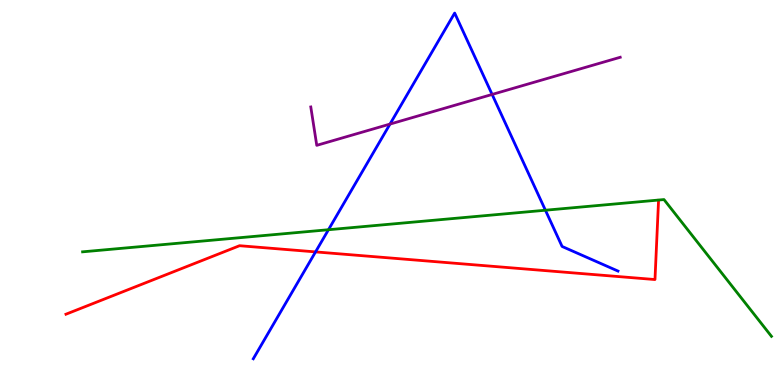[{'lines': ['blue', 'red'], 'intersections': [{'x': 4.07, 'y': 3.46}]}, {'lines': ['green', 'red'], 'intersections': []}, {'lines': ['purple', 'red'], 'intersections': []}, {'lines': ['blue', 'green'], 'intersections': [{'x': 4.24, 'y': 4.03}, {'x': 7.04, 'y': 4.54}]}, {'lines': ['blue', 'purple'], 'intersections': [{'x': 5.03, 'y': 6.78}, {'x': 6.35, 'y': 7.55}]}, {'lines': ['green', 'purple'], 'intersections': []}]